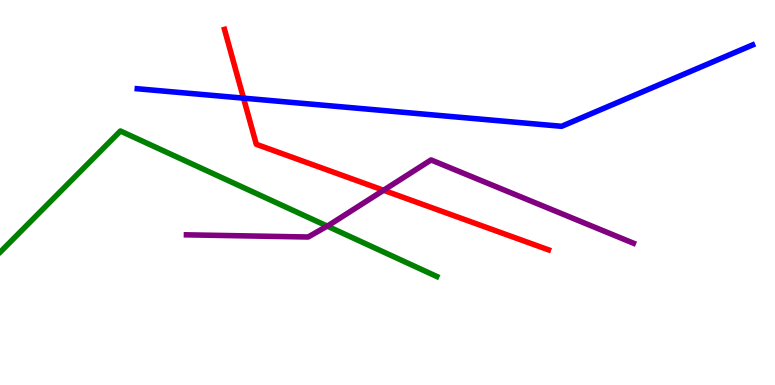[{'lines': ['blue', 'red'], 'intersections': [{'x': 3.14, 'y': 7.45}]}, {'lines': ['green', 'red'], 'intersections': []}, {'lines': ['purple', 'red'], 'intersections': [{'x': 4.95, 'y': 5.06}]}, {'lines': ['blue', 'green'], 'intersections': []}, {'lines': ['blue', 'purple'], 'intersections': []}, {'lines': ['green', 'purple'], 'intersections': [{'x': 4.22, 'y': 4.13}]}]